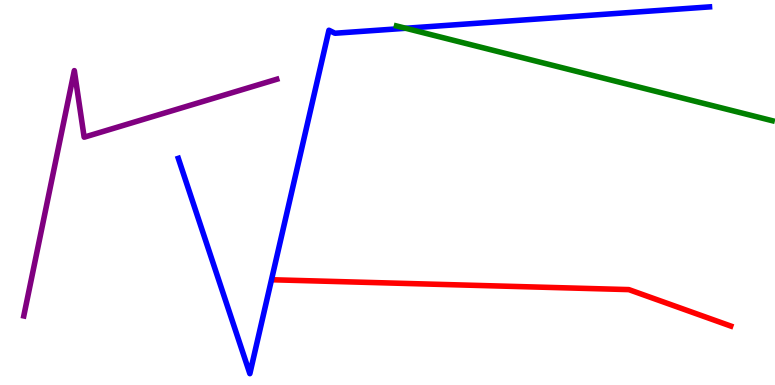[{'lines': ['blue', 'red'], 'intersections': []}, {'lines': ['green', 'red'], 'intersections': []}, {'lines': ['purple', 'red'], 'intersections': []}, {'lines': ['blue', 'green'], 'intersections': [{'x': 5.23, 'y': 9.27}]}, {'lines': ['blue', 'purple'], 'intersections': []}, {'lines': ['green', 'purple'], 'intersections': []}]